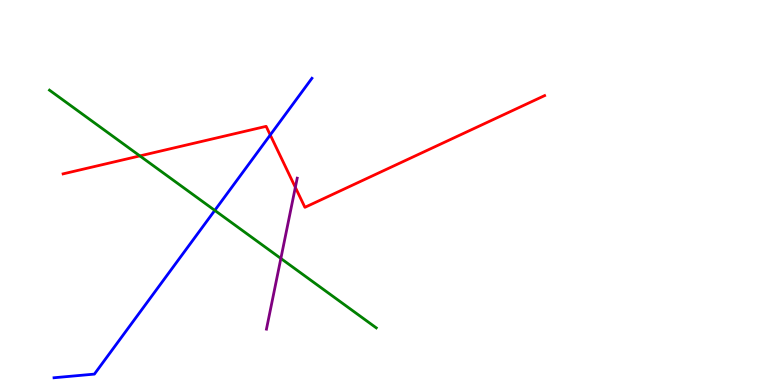[{'lines': ['blue', 'red'], 'intersections': [{'x': 3.49, 'y': 6.49}]}, {'lines': ['green', 'red'], 'intersections': [{'x': 1.8, 'y': 5.95}]}, {'lines': ['purple', 'red'], 'intersections': [{'x': 3.81, 'y': 5.13}]}, {'lines': ['blue', 'green'], 'intersections': [{'x': 2.77, 'y': 4.54}]}, {'lines': ['blue', 'purple'], 'intersections': []}, {'lines': ['green', 'purple'], 'intersections': [{'x': 3.62, 'y': 3.29}]}]